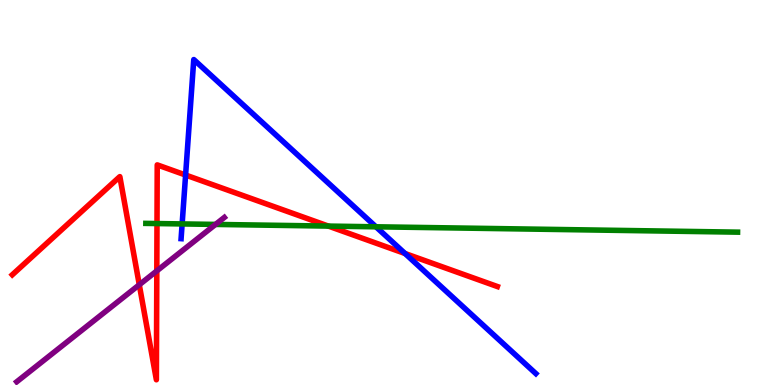[{'lines': ['blue', 'red'], 'intersections': [{'x': 2.39, 'y': 5.45}, {'x': 5.23, 'y': 3.42}]}, {'lines': ['green', 'red'], 'intersections': [{'x': 2.03, 'y': 4.19}, {'x': 4.24, 'y': 4.13}]}, {'lines': ['purple', 'red'], 'intersections': [{'x': 1.8, 'y': 2.6}, {'x': 2.02, 'y': 2.96}]}, {'lines': ['blue', 'green'], 'intersections': [{'x': 2.35, 'y': 4.18}, {'x': 4.85, 'y': 4.11}]}, {'lines': ['blue', 'purple'], 'intersections': []}, {'lines': ['green', 'purple'], 'intersections': [{'x': 2.78, 'y': 4.17}]}]